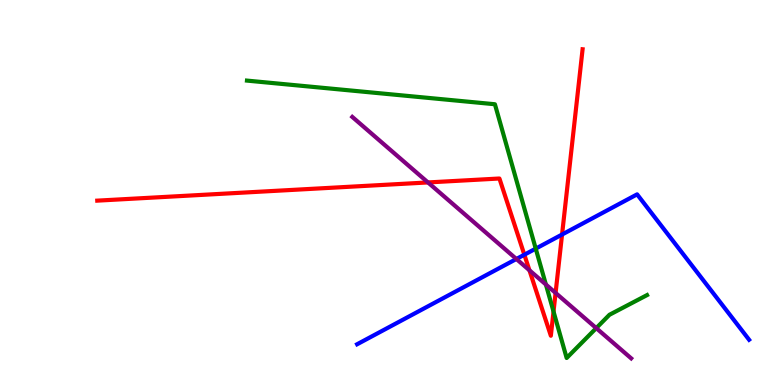[{'lines': ['blue', 'red'], 'intersections': [{'x': 6.77, 'y': 3.38}, {'x': 7.25, 'y': 3.91}]}, {'lines': ['green', 'red'], 'intersections': [{'x': 7.14, 'y': 1.91}]}, {'lines': ['purple', 'red'], 'intersections': [{'x': 5.52, 'y': 5.26}, {'x': 6.83, 'y': 2.98}, {'x': 7.17, 'y': 2.39}]}, {'lines': ['blue', 'green'], 'intersections': [{'x': 6.91, 'y': 3.54}]}, {'lines': ['blue', 'purple'], 'intersections': [{'x': 6.66, 'y': 3.27}]}, {'lines': ['green', 'purple'], 'intersections': [{'x': 7.04, 'y': 2.61}, {'x': 7.69, 'y': 1.48}]}]